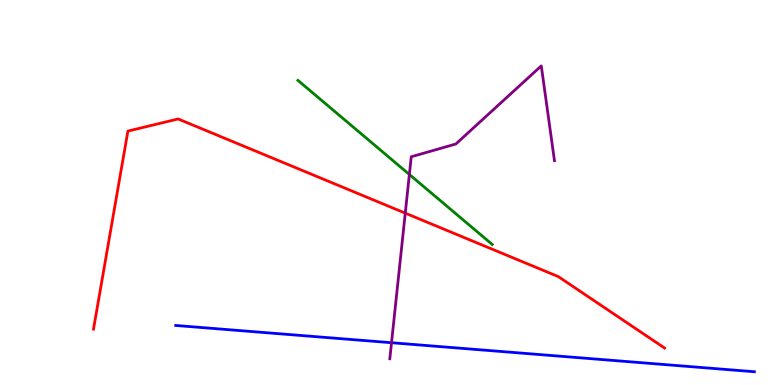[{'lines': ['blue', 'red'], 'intersections': []}, {'lines': ['green', 'red'], 'intersections': []}, {'lines': ['purple', 'red'], 'intersections': [{'x': 5.23, 'y': 4.46}]}, {'lines': ['blue', 'green'], 'intersections': []}, {'lines': ['blue', 'purple'], 'intersections': [{'x': 5.05, 'y': 1.1}]}, {'lines': ['green', 'purple'], 'intersections': [{'x': 5.28, 'y': 5.47}]}]